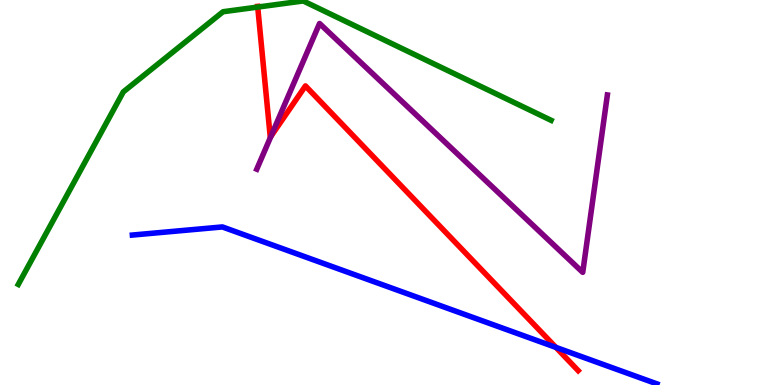[{'lines': ['blue', 'red'], 'intersections': [{'x': 7.17, 'y': 0.977}]}, {'lines': ['green', 'red'], 'intersections': [{'x': 3.33, 'y': 9.82}]}, {'lines': ['purple', 'red'], 'intersections': [{'x': 3.5, 'y': 6.46}]}, {'lines': ['blue', 'green'], 'intersections': []}, {'lines': ['blue', 'purple'], 'intersections': []}, {'lines': ['green', 'purple'], 'intersections': []}]